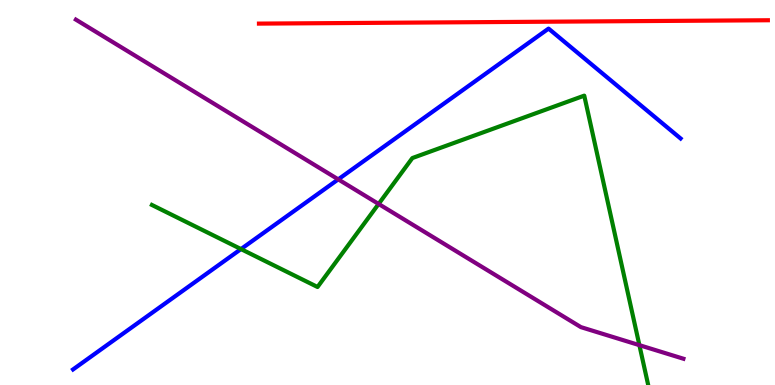[{'lines': ['blue', 'red'], 'intersections': []}, {'lines': ['green', 'red'], 'intersections': []}, {'lines': ['purple', 'red'], 'intersections': []}, {'lines': ['blue', 'green'], 'intersections': [{'x': 3.11, 'y': 3.53}]}, {'lines': ['blue', 'purple'], 'intersections': [{'x': 4.36, 'y': 5.34}]}, {'lines': ['green', 'purple'], 'intersections': [{'x': 4.89, 'y': 4.7}, {'x': 8.25, 'y': 1.03}]}]